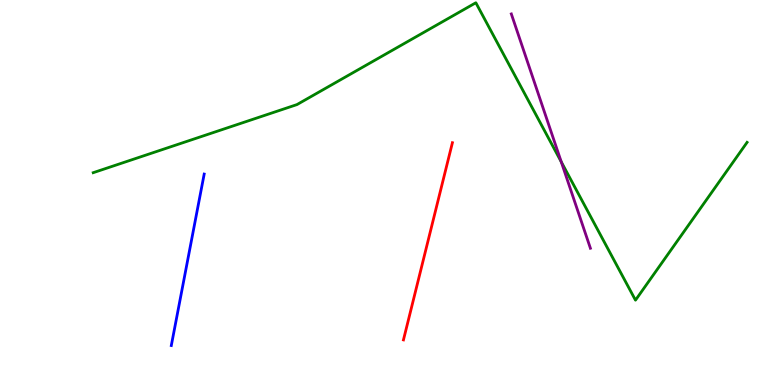[{'lines': ['blue', 'red'], 'intersections': []}, {'lines': ['green', 'red'], 'intersections': []}, {'lines': ['purple', 'red'], 'intersections': []}, {'lines': ['blue', 'green'], 'intersections': []}, {'lines': ['blue', 'purple'], 'intersections': []}, {'lines': ['green', 'purple'], 'intersections': [{'x': 7.24, 'y': 5.8}]}]